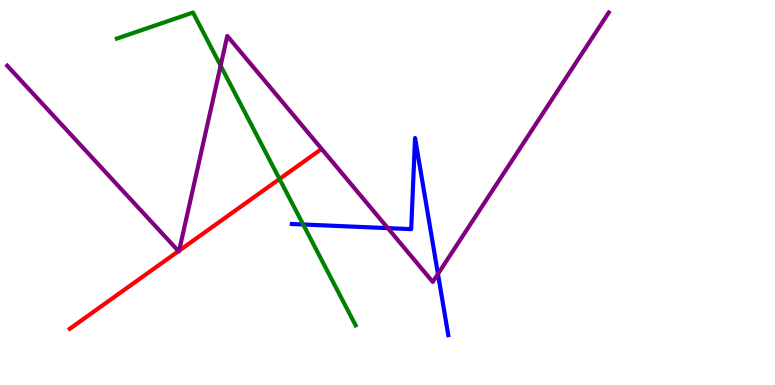[{'lines': ['blue', 'red'], 'intersections': []}, {'lines': ['green', 'red'], 'intersections': [{'x': 3.61, 'y': 5.35}]}, {'lines': ['purple', 'red'], 'intersections': [{'x': 2.3, 'y': 3.48}, {'x': 2.31, 'y': 3.49}]}, {'lines': ['blue', 'green'], 'intersections': [{'x': 3.91, 'y': 4.17}]}, {'lines': ['blue', 'purple'], 'intersections': [{'x': 5.0, 'y': 4.07}, {'x': 5.65, 'y': 2.88}]}, {'lines': ['green', 'purple'], 'intersections': [{'x': 2.85, 'y': 8.29}]}]